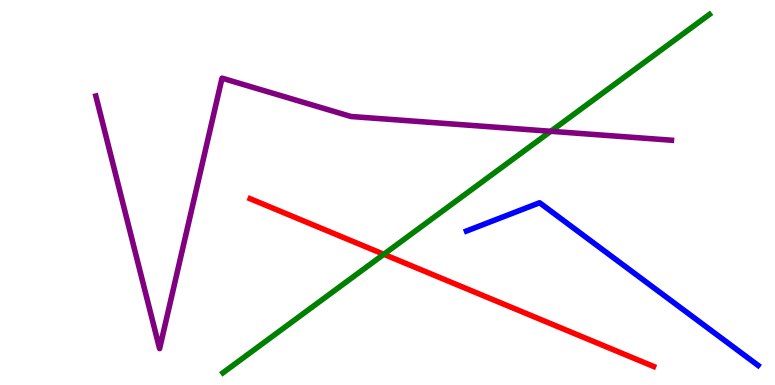[{'lines': ['blue', 'red'], 'intersections': []}, {'lines': ['green', 'red'], 'intersections': [{'x': 4.95, 'y': 3.4}]}, {'lines': ['purple', 'red'], 'intersections': []}, {'lines': ['blue', 'green'], 'intersections': []}, {'lines': ['blue', 'purple'], 'intersections': []}, {'lines': ['green', 'purple'], 'intersections': [{'x': 7.11, 'y': 6.59}]}]